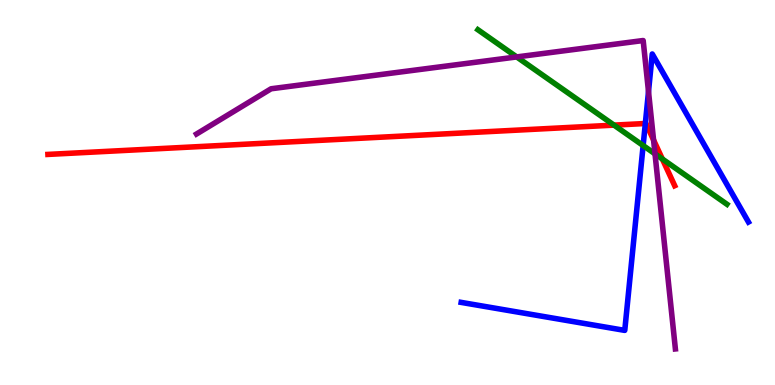[{'lines': ['blue', 'red'], 'intersections': [{'x': 8.33, 'y': 6.79}]}, {'lines': ['green', 'red'], 'intersections': [{'x': 7.92, 'y': 6.75}, {'x': 8.55, 'y': 5.87}]}, {'lines': ['purple', 'red'], 'intersections': [{'x': 8.43, 'y': 6.36}]}, {'lines': ['blue', 'green'], 'intersections': [{'x': 8.3, 'y': 6.22}]}, {'lines': ['blue', 'purple'], 'intersections': [{'x': 8.37, 'y': 7.62}]}, {'lines': ['green', 'purple'], 'intersections': [{'x': 6.67, 'y': 8.52}, {'x': 8.45, 'y': 6.0}]}]